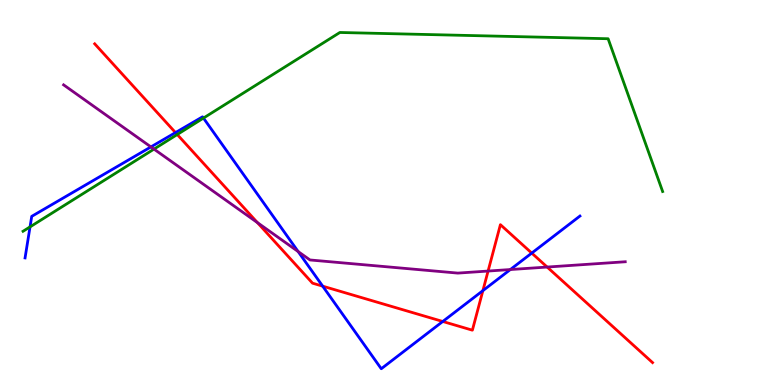[{'lines': ['blue', 'red'], 'intersections': [{'x': 2.26, 'y': 6.56}, {'x': 4.16, 'y': 2.57}, {'x': 5.71, 'y': 1.65}, {'x': 6.23, 'y': 2.45}, {'x': 6.86, 'y': 3.43}]}, {'lines': ['green', 'red'], 'intersections': [{'x': 2.29, 'y': 6.51}]}, {'lines': ['purple', 'red'], 'intersections': [{'x': 3.32, 'y': 4.22}, {'x': 6.3, 'y': 2.96}, {'x': 7.06, 'y': 3.06}]}, {'lines': ['blue', 'green'], 'intersections': [{'x': 0.388, 'y': 4.11}, {'x': 2.63, 'y': 6.93}]}, {'lines': ['blue', 'purple'], 'intersections': [{'x': 1.95, 'y': 6.18}, {'x': 3.85, 'y': 3.47}, {'x': 6.59, 'y': 3.0}]}, {'lines': ['green', 'purple'], 'intersections': [{'x': 1.99, 'y': 6.13}]}]